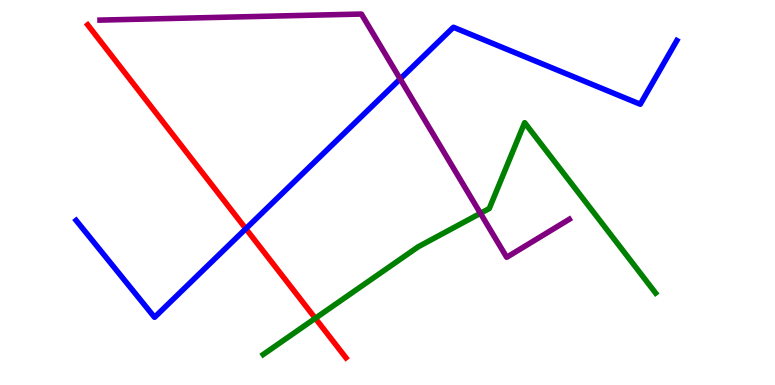[{'lines': ['blue', 'red'], 'intersections': [{'x': 3.17, 'y': 4.06}]}, {'lines': ['green', 'red'], 'intersections': [{'x': 4.07, 'y': 1.73}]}, {'lines': ['purple', 'red'], 'intersections': []}, {'lines': ['blue', 'green'], 'intersections': []}, {'lines': ['blue', 'purple'], 'intersections': [{'x': 5.16, 'y': 7.95}]}, {'lines': ['green', 'purple'], 'intersections': [{'x': 6.2, 'y': 4.46}]}]